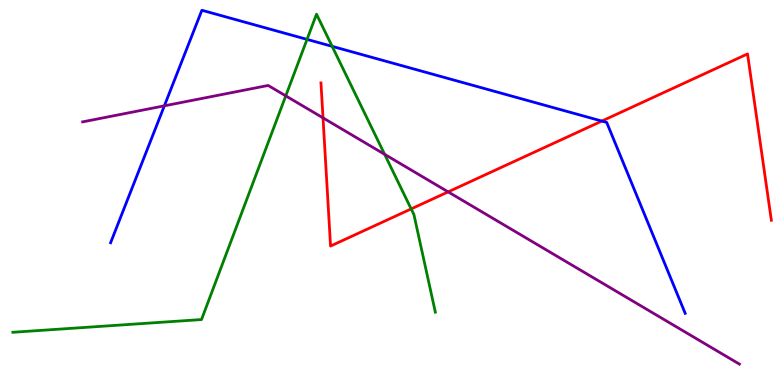[{'lines': ['blue', 'red'], 'intersections': [{'x': 7.77, 'y': 6.86}]}, {'lines': ['green', 'red'], 'intersections': [{'x': 5.31, 'y': 4.57}]}, {'lines': ['purple', 'red'], 'intersections': [{'x': 4.17, 'y': 6.94}, {'x': 5.78, 'y': 5.02}]}, {'lines': ['blue', 'green'], 'intersections': [{'x': 3.96, 'y': 8.98}, {'x': 4.29, 'y': 8.8}]}, {'lines': ['blue', 'purple'], 'intersections': [{'x': 2.12, 'y': 7.25}]}, {'lines': ['green', 'purple'], 'intersections': [{'x': 3.69, 'y': 7.51}, {'x': 4.96, 'y': 5.99}]}]